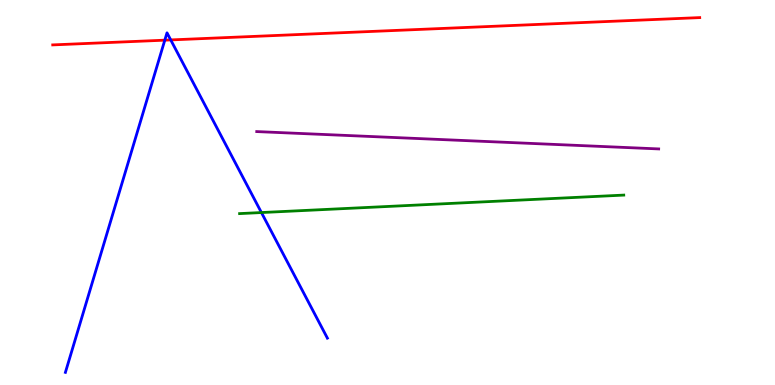[{'lines': ['blue', 'red'], 'intersections': [{'x': 2.13, 'y': 8.96}, {'x': 2.2, 'y': 8.96}]}, {'lines': ['green', 'red'], 'intersections': []}, {'lines': ['purple', 'red'], 'intersections': []}, {'lines': ['blue', 'green'], 'intersections': [{'x': 3.37, 'y': 4.48}]}, {'lines': ['blue', 'purple'], 'intersections': []}, {'lines': ['green', 'purple'], 'intersections': []}]